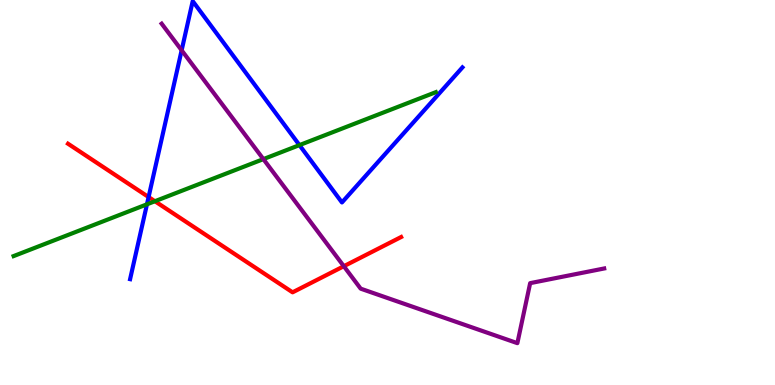[{'lines': ['blue', 'red'], 'intersections': [{'x': 1.92, 'y': 4.88}]}, {'lines': ['green', 'red'], 'intersections': [{'x': 2.0, 'y': 4.77}]}, {'lines': ['purple', 'red'], 'intersections': [{'x': 4.44, 'y': 3.09}]}, {'lines': ['blue', 'green'], 'intersections': [{'x': 1.9, 'y': 4.69}, {'x': 3.86, 'y': 6.23}]}, {'lines': ['blue', 'purple'], 'intersections': [{'x': 2.34, 'y': 8.69}]}, {'lines': ['green', 'purple'], 'intersections': [{'x': 3.4, 'y': 5.87}]}]